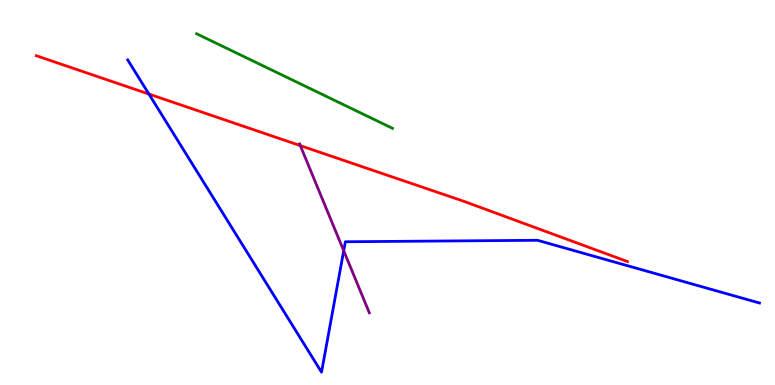[{'lines': ['blue', 'red'], 'intersections': [{'x': 1.92, 'y': 7.56}]}, {'lines': ['green', 'red'], 'intersections': []}, {'lines': ['purple', 'red'], 'intersections': [{'x': 3.88, 'y': 6.22}]}, {'lines': ['blue', 'green'], 'intersections': []}, {'lines': ['blue', 'purple'], 'intersections': [{'x': 4.44, 'y': 3.49}]}, {'lines': ['green', 'purple'], 'intersections': []}]